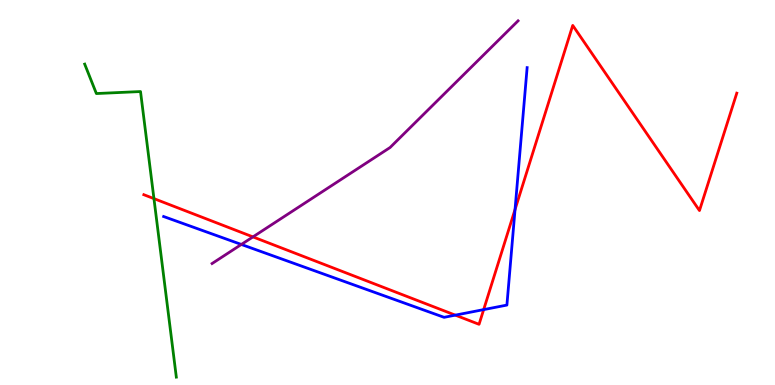[{'lines': ['blue', 'red'], 'intersections': [{'x': 5.88, 'y': 1.81}, {'x': 6.24, 'y': 1.96}, {'x': 6.65, 'y': 4.56}]}, {'lines': ['green', 'red'], 'intersections': [{'x': 1.99, 'y': 4.84}]}, {'lines': ['purple', 'red'], 'intersections': [{'x': 3.26, 'y': 3.85}]}, {'lines': ['blue', 'green'], 'intersections': []}, {'lines': ['blue', 'purple'], 'intersections': [{'x': 3.11, 'y': 3.65}]}, {'lines': ['green', 'purple'], 'intersections': []}]